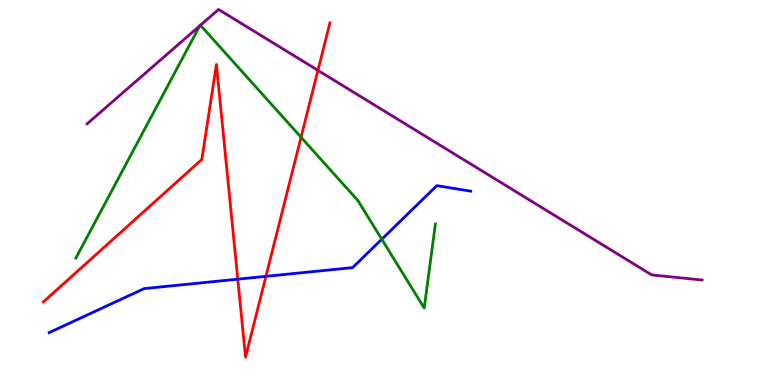[{'lines': ['blue', 'red'], 'intersections': [{'x': 3.07, 'y': 2.75}, {'x': 3.43, 'y': 2.82}]}, {'lines': ['green', 'red'], 'intersections': [{'x': 3.88, 'y': 6.44}]}, {'lines': ['purple', 'red'], 'intersections': [{'x': 4.1, 'y': 8.17}]}, {'lines': ['blue', 'green'], 'intersections': [{'x': 4.93, 'y': 3.79}]}, {'lines': ['blue', 'purple'], 'intersections': []}, {'lines': ['green', 'purple'], 'intersections': [{'x': 2.58, 'y': 9.33}, {'x': 2.59, 'y': 9.34}]}]